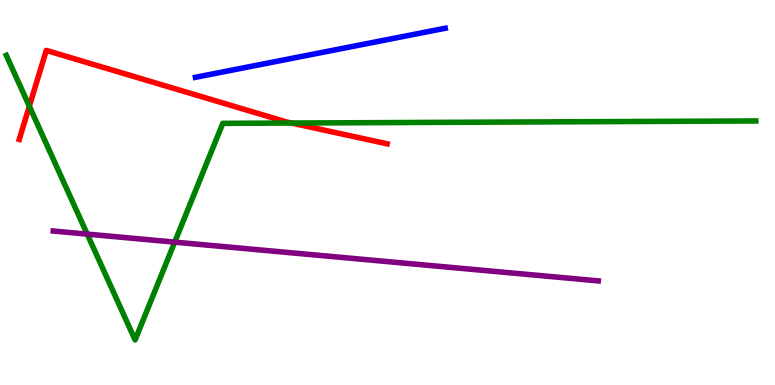[{'lines': ['blue', 'red'], 'intersections': []}, {'lines': ['green', 'red'], 'intersections': [{'x': 0.378, 'y': 7.24}, {'x': 3.76, 'y': 6.8}]}, {'lines': ['purple', 'red'], 'intersections': []}, {'lines': ['blue', 'green'], 'intersections': []}, {'lines': ['blue', 'purple'], 'intersections': []}, {'lines': ['green', 'purple'], 'intersections': [{'x': 1.13, 'y': 3.92}, {'x': 2.25, 'y': 3.71}]}]